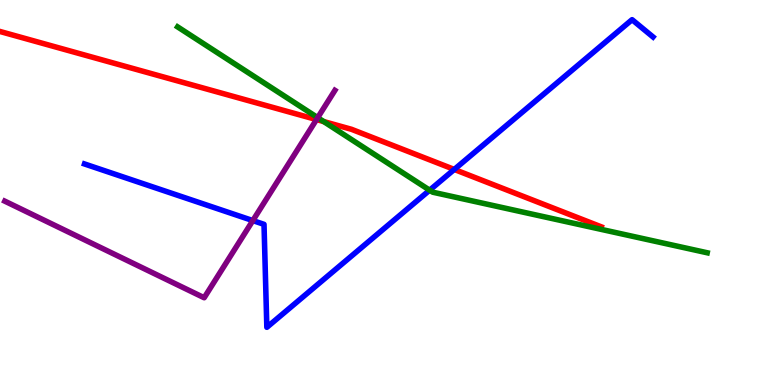[{'lines': ['blue', 'red'], 'intersections': [{'x': 5.86, 'y': 5.6}]}, {'lines': ['green', 'red'], 'intersections': [{'x': 4.18, 'y': 6.84}]}, {'lines': ['purple', 'red'], 'intersections': [{'x': 4.08, 'y': 6.89}]}, {'lines': ['blue', 'green'], 'intersections': [{'x': 5.54, 'y': 5.06}]}, {'lines': ['blue', 'purple'], 'intersections': [{'x': 3.26, 'y': 4.27}]}, {'lines': ['green', 'purple'], 'intersections': [{'x': 4.1, 'y': 6.94}]}]